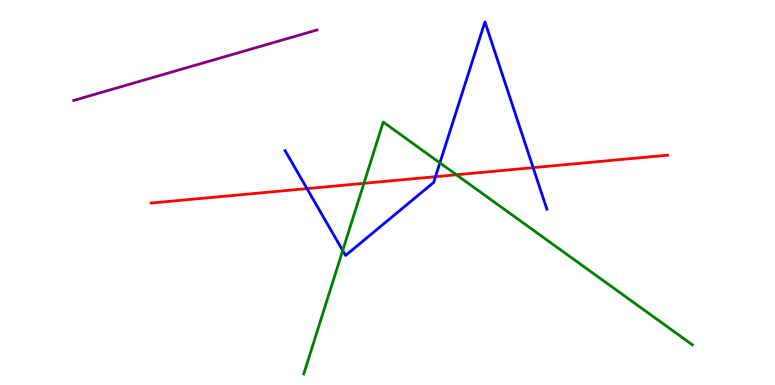[{'lines': ['blue', 'red'], 'intersections': [{'x': 3.96, 'y': 5.1}, {'x': 5.62, 'y': 5.41}, {'x': 6.88, 'y': 5.65}]}, {'lines': ['green', 'red'], 'intersections': [{'x': 4.7, 'y': 5.24}, {'x': 5.89, 'y': 5.46}]}, {'lines': ['purple', 'red'], 'intersections': []}, {'lines': ['blue', 'green'], 'intersections': [{'x': 4.42, 'y': 3.49}, {'x': 5.68, 'y': 5.77}]}, {'lines': ['blue', 'purple'], 'intersections': []}, {'lines': ['green', 'purple'], 'intersections': []}]